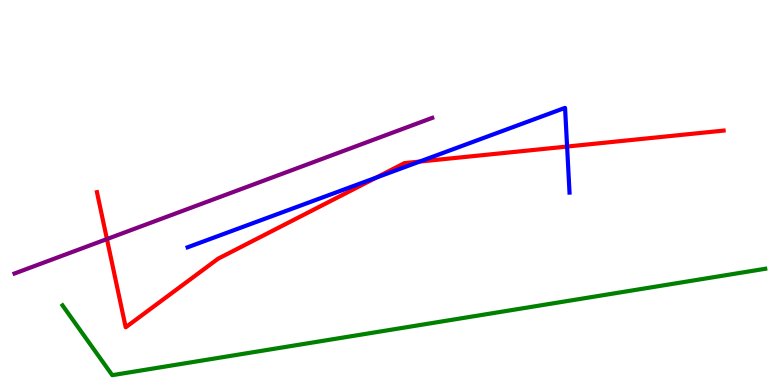[{'lines': ['blue', 'red'], 'intersections': [{'x': 4.85, 'y': 5.39}, {'x': 5.41, 'y': 5.8}, {'x': 7.32, 'y': 6.19}]}, {'lines': ['green', 'red'], 'intersections': []}, {'lines': ['purple', 'red'], 'intersections': [{'x': 1.38, 'y': 3.79}]}, {'lines': ['blue', 'green'], 'intersections': []}, {'lines': ['blue', 'purple'], 'intersections': []}, {'lines': ['green', 'purple'], 'intersections': []}]